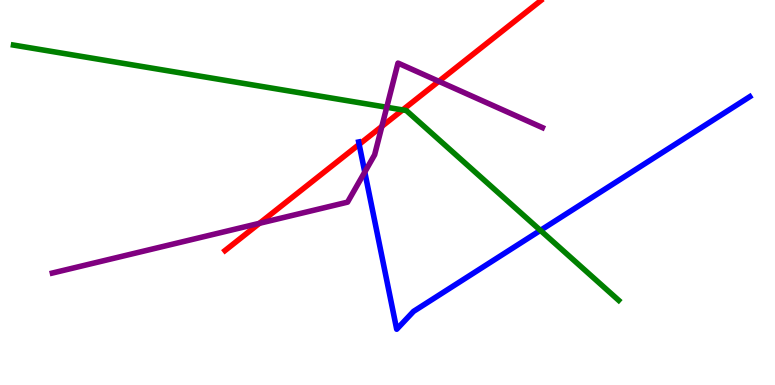[{'lines': ['blue', 'red'], 'intersections': [{'x': 4.63, 'y': 6.25}]}, {'lines': ['green', 'red'], 'intersections': [{'x': 5.2, 'y': 7.14}]}, {'lines': ['purple', 'red'], 'intersections': [{'x': 3.35, 'y': 4.2}, {'x': 4.93, 'y': 6.72}, {'x': 5.66, 'y': 7.89}]}, {'lines': ['blue', 'green'], 'intersections': [{'x': 6.97, 'y': 4.02}]}, {'lines': ['blue', 'purple'], 'intersections': [{'x': 4.71, 'y': 5.53}]}, {'lines': ['green', 'purple'], 'intersections': [{'x': 4.99, 'y': 7.21}]}]